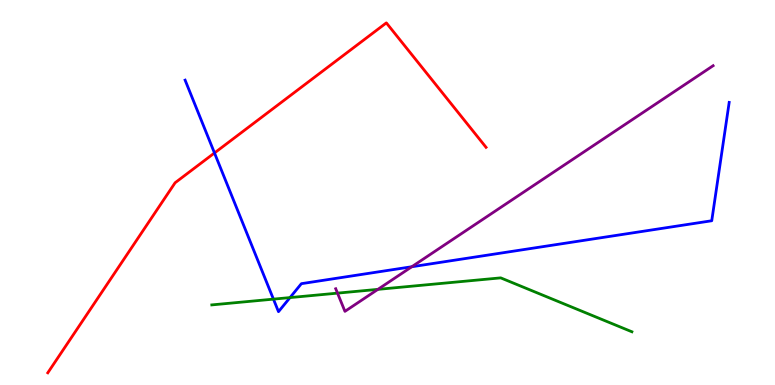[{'lines': ['blue', 'red'], 'intersections': [{'x': 2.77, 'y': 6.03}]}, {'lines': ['green', 'red'], 'intersections': []}, {'lines': ['purple', 'red'], 'intersections': []}, {'lines': ['blue', 'green'], 'intersections': [{'x': 3.53, 'y': 2.23}, {'x': 3.74, 'y': 2.27}]}, {'lines': ['blue', 'purple'], 'intersections': [{'x': 5.31, 'y': 3.07}]}, {'lines': ['green', 'purple'], 'intersections': [{'x': 4.36, 'y': 2.39}, {'x': 4.88, 'y': 2.48}]}]